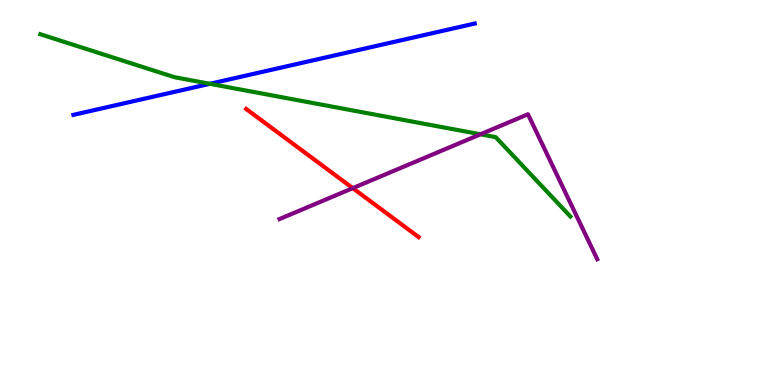[{'lines': ['blue', 'red'], 'intersections': []}, {'lines': ['green', 'red'], 'intersections': []}, {'lines': ['purple', 'red'], 'intersections': [{'x': 4.55, 'y': 5.11}]}, {'lines': ['blue', 'green'], 'intersections': [{'x': 2.71, 'y': 7.82}]}, {'lines': ['blue', 'purple'], 'intersections': []}, {'lines': ['green', 'purple'], 'intersections': [{'x': 6.2, 'y': 6.51}]}]